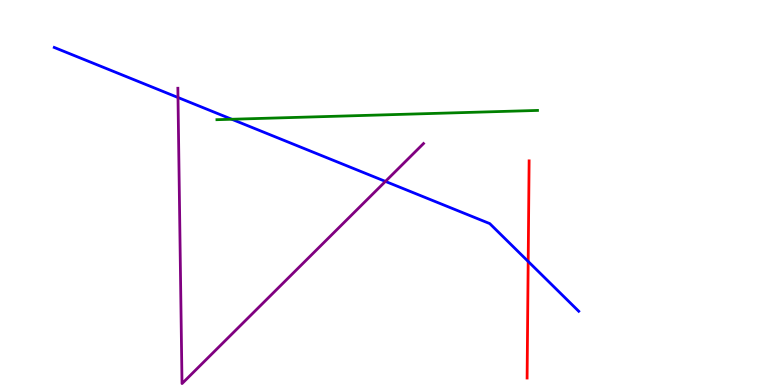[{'lines': ['blue', 'red'], 'intersections': [{'x': 6.82, 'y': 3.21}]}, {'lines': ['green', 'red'], 'intersections': []}, {'lines': ['purple', 'red'], 'intersections': []}, {'lines': ['blue', 'green'], 'intersections': [{'x': 2.99, 'y': 6.9}]}, {'lines': ['blue', 'purple'], 'intersections': [{'x': 2.3, 'y': 7.47}, {'x': 4.97, 'y': 5.29}]}, {'lines': ['green', 'purple'], 'intersections': []}]